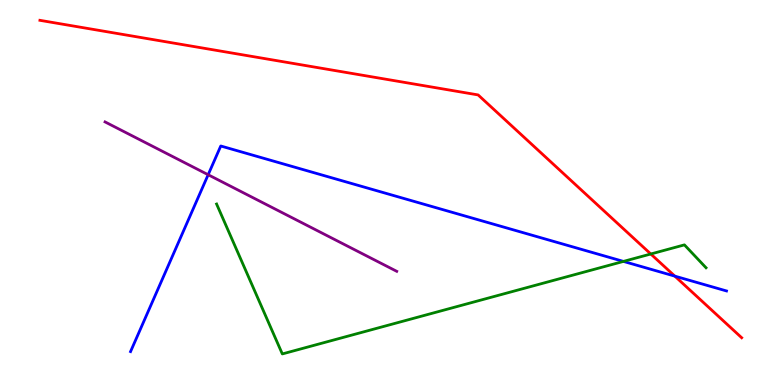[{'lines': ['blue', 'red'], 'intersections': [{'x': 8.71, 'y': 2.83}]}, {'lines': ['green', 'red'], 'intersections': [{'x': 8.4, 'y': 3.4}]}, {'lines': ['purple', 'red'], 'intersections': []}, {'lines': ['blue', 'green'], 'intersections': [{'x': 8.04, 'y': 3.21}]}, {'lines': ['blue', 'purple'], 'intersections': [{'x': 2.69, 'y': 5.46}]}, {'lines': ['green', 'purple'], 'intersections': []}]